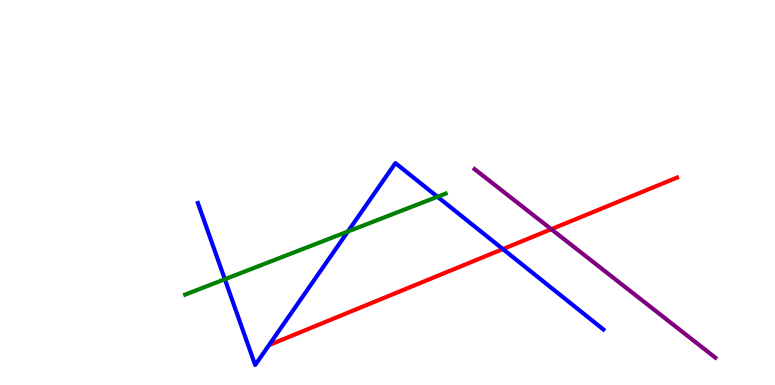[{'lines': ['blue', 'red'], 'intersections': [{'x': 6.49, 'y': 3.53}]}, {'lines': ['green', 'red'], 'intersections': []}, {'lines': ['purple', 'red'], 'intersections': [{'x': 7.11, 'y': 4.05}]}, {'lines': ['blue', 'green'], 'intersections': [{'x': 2.9, 'y': 2.75}, {'x': 4.49, 'y': 3.99}, {'x': 5.64, 'y': 4.89}]}, {'lines': ['blue', 'purple'], 'intersections': []}, {'lines': ['green', 'purple'], 'intersections': []}]